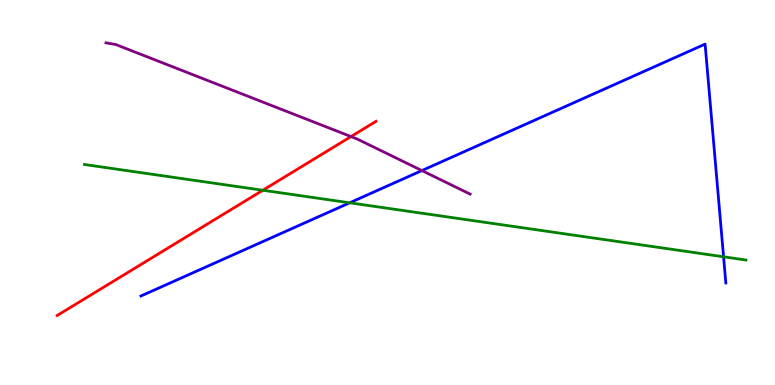[{'lines': ['blue', 'red'], 'intersections': []}, {'lines': ['green', 'red'], 'intersections': [{'x': 3.39, 'y': 5.06}]}, {'lines': ['purple', 'red'], 'intersections': [{'x': 4.53, 'y': 6.45}]}, {'lines': ['blue', 'green'], 'intersections': [{'x': 4.51, 'y': 4.73}, {'x': 9.34, 'y': 3.33}]}, {'lines': ['blue', 'purple'], 'intersections': [{'x': 5.44, 'y': 5.57}]}, {'lines': ['green', 'purple'], 'intersections': []}]